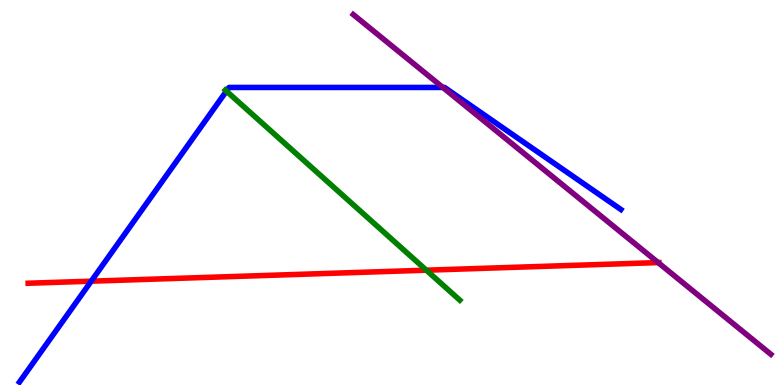[{'lines': ['blue', 'red'], 'intersections': [{'x': 1.18, 'y': 2.7}]}, {'lines': ['green', 'red'], 'intersections': [{'x': 5.5, 'y': 2.98}]}, {'lines': ['purple', 'red'], 'intersections': [{'x': 8.49, 'y': 3.18}]}, {'lines': ['blue', 'green'], 'intersections': [{'x': 2.92, 'y': 7.63}]}, {'lines': ['blue', 'purple'], 'intersections': [{'x': 5.71, 'y': 7.73}]}, {'lines': ['green', 'purple'], 'intersections': []}]